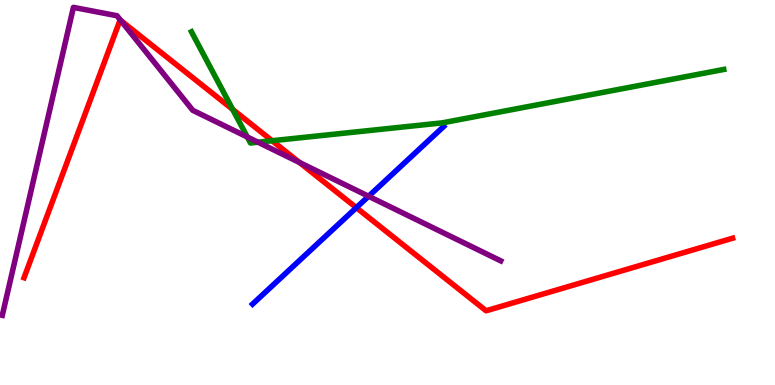[{'lines': ['blue', 'red'], 'intersections': [{'x': 4.6, 'y': 4.61}]}, {'lines': ['green', 'red'], 'intersections': [{'x': 3.0, 'y': 7.16}, {'x': 3.51, 'y': 6.34}]}, {'lines': ['purple', 'red'], 'intersections': [{'x': 1.56, 'y': 9.47}, {'x': 3.86, 'y': 5.78}]}, {'lines': ['blue', 'green'], 'intersections': []}, {'lines': ['blue', 'purple'], 'intersections': [{'x': 4.76, 'y': 4.9}]}, {'lines': ['green', 'purple'], 'intersections': [{'x': 3.19, 'y': 6.44}, {'x': 3.33, 'y': 6.31}]}]